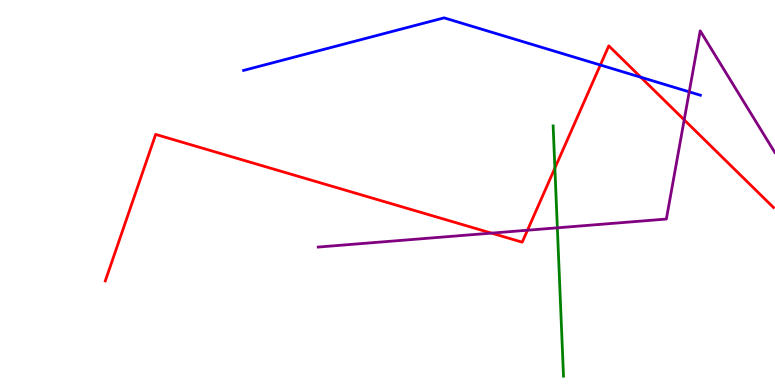[{'lines': ['blue', 'red'], 'intersections': [{'x': 7.75, 'y': 8.31}, {'x': 8.27, 'y': 7.99}]}, {'lines': ['green', 'red'], 'intersections': [{'x': 7.16, 'y': 5.63}]}, {'lines': ['purple', 'red'], 'intersections': [{'x': 6.34, 'y': 3.94}, {'x': 6.81, 'y': 4.02}, {'x': 8.83, 'y': 6.89}]}, {'lines': ['blue', 'green'], 'intersections': []}, {'lines': ['blue', 'purple'], 'intersections': [{'x': 8.89, 'y': 7.61}]}, {'lines': ['green', 'purple'], 'intersections': [{'x': 7.19, 'y': 4.08}]}]